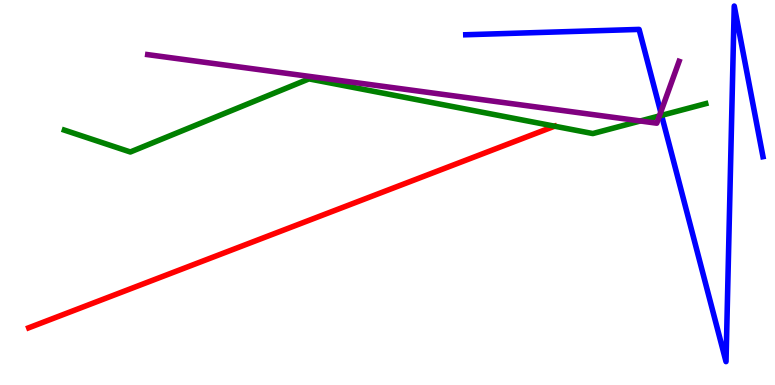[{'lines': ['blue', 'red'], 'intersections': []}, {'lines': ['green', 'red'], 'intersections': []}, {'lines': ['purple', 'red'], 'intersections': []}, {'lines': ['blue', 'green'], 'intersections': [{'x': 8.54, 'y': 7.0}]}, {'lines': ['blue', 'purple'], 'intersections': [{'x': 8.53, 'y': 7.09}]}, {'lines': ['green', 'purple'], 'intersections': [{'x': 8.26, 'y': 6.86}, {'x': 8.51, 'y': 6.99}]}]